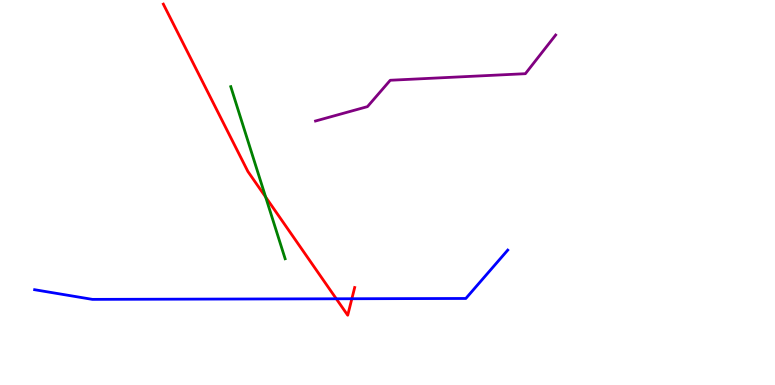[{'lines': ['blue', 'red'], 'intersections': [{'x': 4.34, 'y': 2.24}, {'x': 4.54, 'y': 2.24}]}, {'lines': ['green', 'red'], 'intersections': [{'x': 3.43, 'y': 4.88}]}, {'lines': ['purple', 'red'], 'intersections': []}, {'lines': ['blue', 'green'], 'intersections': []}, {'lines': ['blue', 'purple'], 'intersections': []}, {'lines': ['green', 'purple'], 'intersections': []}]